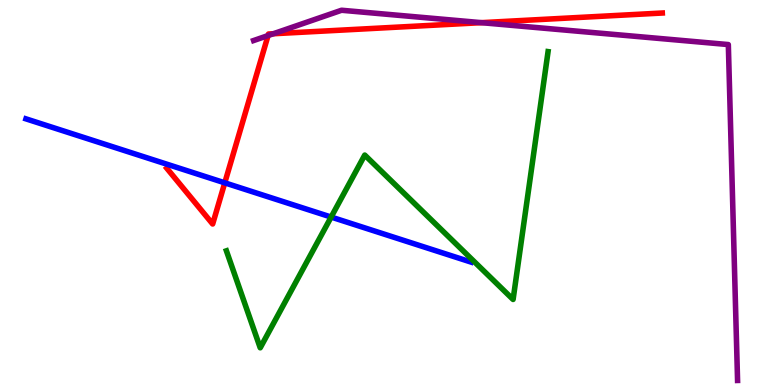[{'lines': ['blue', 'red'], 'intersections': [{'x': 2.9, 'y': 5.25}]}, {'lines': ['green', 'red'], 'intersections': []}, {'lines': ['purple', 'red'], 'intersections': [{'x': 3.46, 'y': 9.08}, {'x': 3.53, 'y': 9.12}, {'x': 6.21, 'y': 9.41}]}, {'lines': ['blue', 'green'], 'intersections': [{'x': 4.27, 'y': 4.36}]}, {'lines': ['blue', 'purple'], 'intersections': []}, {'lines': ['green', 'purple'], 'intersections': []}]